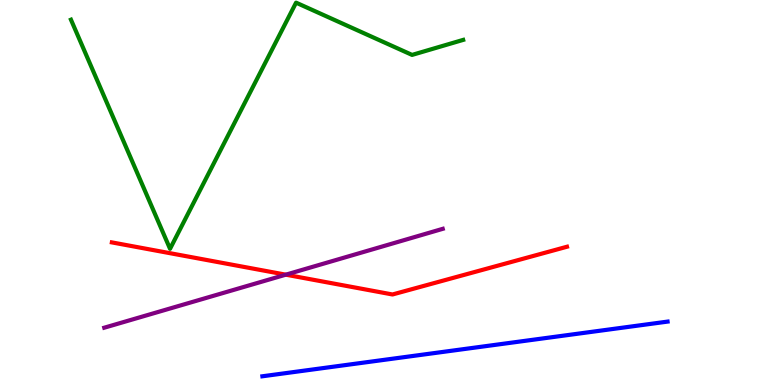[{'lines': ['blue', 'red'], 'intersections': []}, {'lines': ['green', 'red'], 'intersections': []}, {'lines': ['purple', 'red'], 'intersections': [{'x': 3.69, 'y': 2.87}]}, {'lines': ['blue', 'green'], 'intersections': []}, {'lines': ['blue', 'purple'], 'intersections': []}, {'lines': ['green', 'purple'], 'intersections': []}]